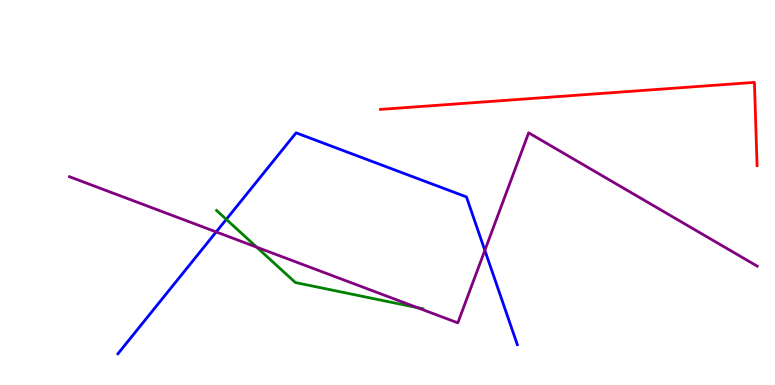[{'lines': ['blue', 'red'], 'intersections': []}, {'lines': ['green', 'red'], 'intersections': []}, {'lines': ['purple', 'red'], 'intersections': []}, {'lines': ['blue', 'green'], 'intersections': [{'x': 2.92, 'y': 4.3}]}, {'lines': ['blue', 'purple'], 'intersections': [{'x': 2.79, 'y': 3.98}, {'x': 6.26, 'y': 3.5}]}, {'lines': ['green', 'purple'], 'intersections': [{'x': 3.31, 'y': 3.58}, {'x': 5.39, 'y': 2.01}]}]